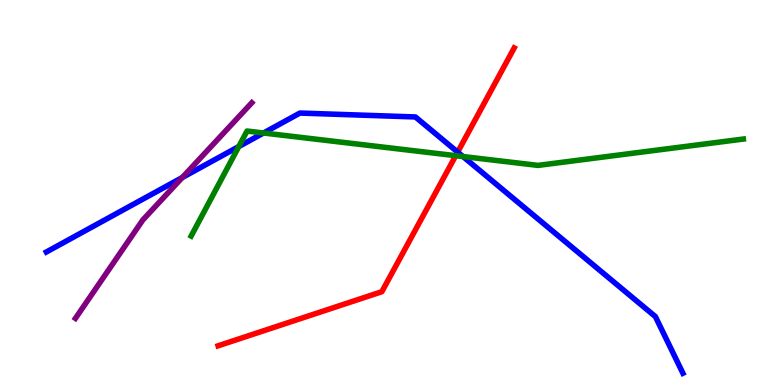[{'lines': ['blue', 'red'], 'intersections': [{'x': 5.91, 'y': 6.05}]}, {'lines': ['green', 'red'], 'intersections': [{'x': 5.88, 'y': 5.96}]}, {'lines': ['purple', 'red'], 'intersections': []}, {'lines': ['blue', 'green'], 'intersections': [{'x': 3.08, 'y': 6.19}, {'x': 3.4, 'y': 6.55}, {'x': 5.97, 'y': 5.93}]}, {'lines': ['blue', 'purple'], 'intersections': [{'x': 2.35, 'y': 5.39}]}, {'lines': ['green', 'purple'], 'intersections': []}]